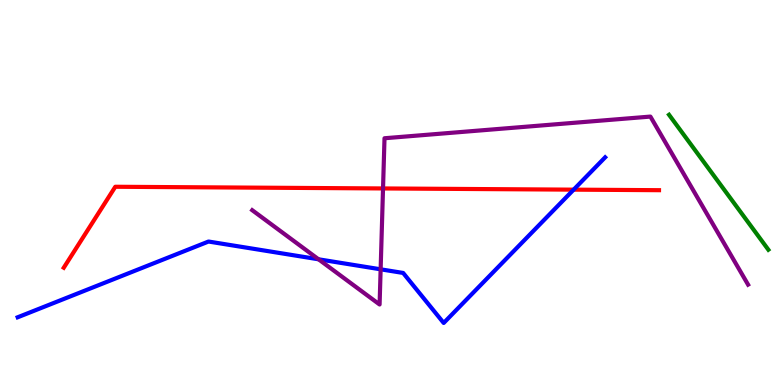[{'lines': ['blue', 'red'], 'intersections': [{'x': 7.4, 'y': 5.07}]}, {'lines': ['green', 'red'], 'intersections': []}, {'lines': ['purple', 'red'], 'intersections': [{'x': 4.94, 'y': 5.11}]}, {'lines': ['blue', 'green'], 'intersections': []}, {'lines': ['blue', 'purple'], 'intersections': [{'x': 4.11, 'y': 3.27}, {'x': 4.91, 'y': 3.0}]}, {'lines': ['green', 'purple'], 'intersections': []}]